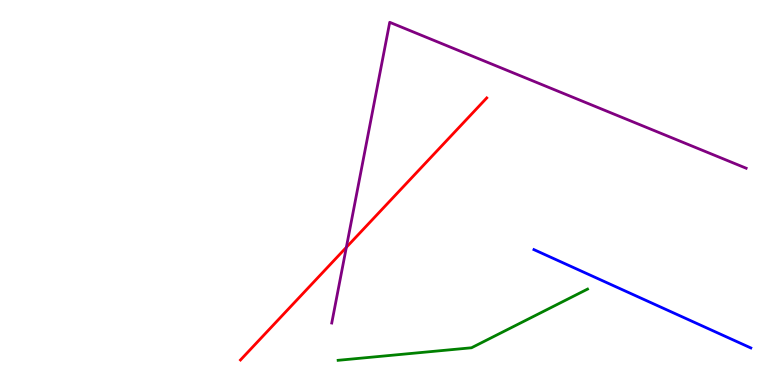[{'lines': ['blue', 'red'], 'intersections': []}, {'lines': ['green', 'red'], 'intersections': []}, {'lines': ['purple', 'red'], 'intersections': [{'x': 4.47, 'y': 3.58}]}, {'lines': ['blue', 'green'], 'intersections': []}, {'lines': ['blue', 'purple'], 'intersections': []}, {'lines': ['green', 'purple'], 'intersections': []}]